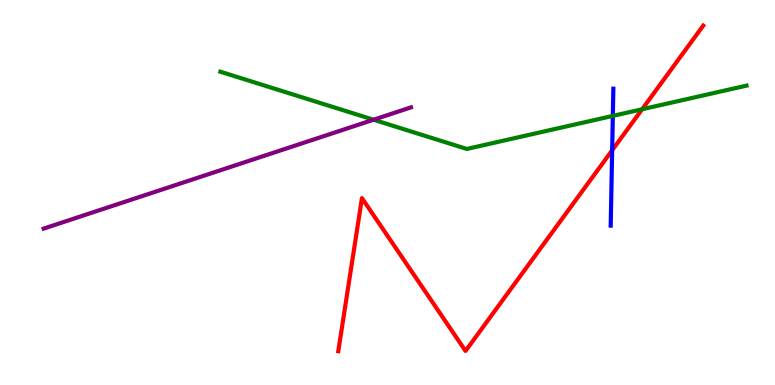[{'lines': ['blue', 'red'], 'intersections': [{'x': 7.9, 'y': 6.1}]}, {'lines': ['green', 'red'], 'intersections': [{'x': 8.29, 'y': 7.16}]}, {'lines': ['purple', 'red'], 'intersections': []}, {'lines': ['blue', 'green'], 'intersections': [{'x': 7.91, 'y': 6.99}]}, {'lines': ['blue', 'purple'], 'intersections': []}, {'lines': ['green', 'purple'], 'intersections': [{'x': 4.82, 'y': 6.89}]}]